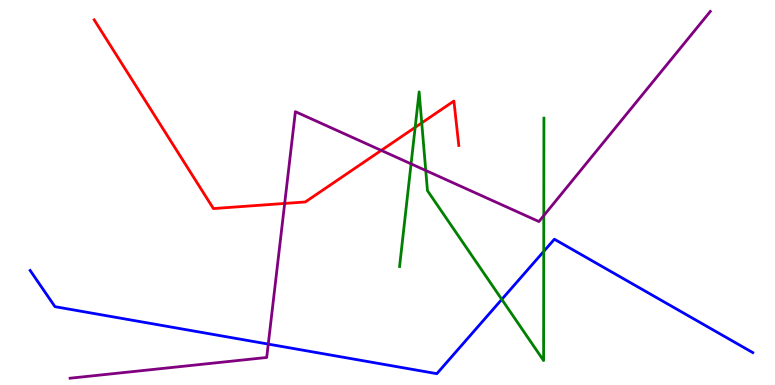[{'lines': ['blue', 'red'], 'intersections': []}, {'lines': ['green', 'red'], 'intersections': [{'x': 5.36, 'y': 6.69}, {'x': 5.44, 'y': 6.81}]}, {'lines': ['purple', 'red'], 'intersections': [{'x': 3.67, 'y': 4.72}, {'x': 4.92, 'y': 6.09}]}, {'lines': ['blue', 'green'], 'intersections': [{'x': 6.47, 'y': 2.22}, {'x': 7.02, 'y': 3.47}]}, {'lines': ['blue', 'purple'], 'intersections': [{'x': 3.46, 'y': 1.06}]}, {'lines': ['green', 'purple'], 'intersections': [{'x': 5.3, 'y': 5.74}, {'x': 5.49, 'y': 5.57}, {'x': 7.02, 'y': 4.4}]}]